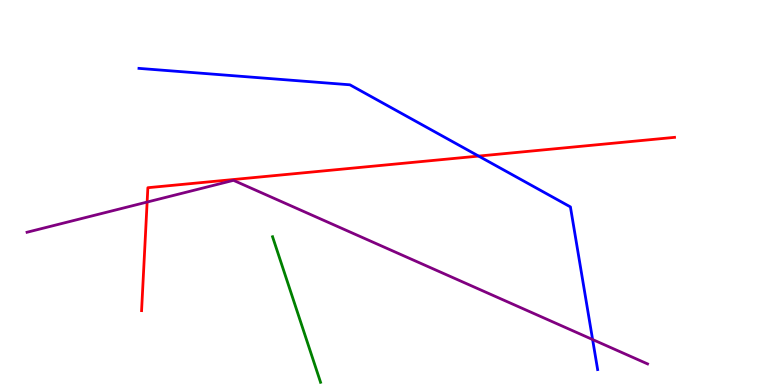[{'lines': ['blue', 'red'], 'intersections': [{'x': 6.18, 'y': 5.95}]}, {'lines': ['green', 'red'], 'intersections': []}, {'lines': ['purple', 'red'], 'intersections': [{'x': 1.9, 'y': 4.75}]}, {'lines': ['blue', 'green'], 'intersections': []}, {'lines': ['blue', 'purple'], 'intersections': [{'x': 7.65, 'y': 1.18}]}, {'lines': ['green', 'purple'], 'intersections': []}]